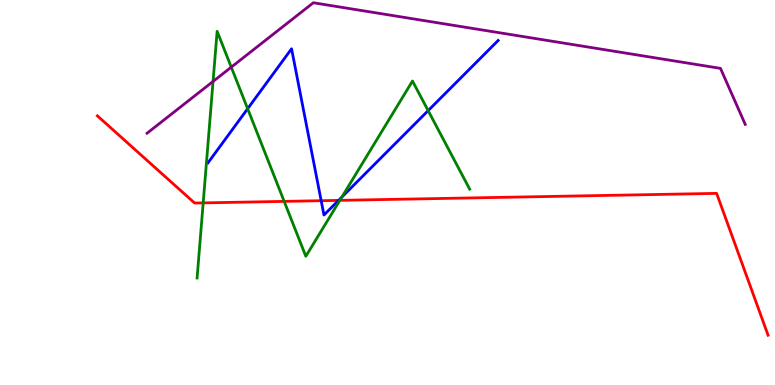[{'lines': ['blue', 'red'], 'intersections': [{'x': 4.14, 'y': 4.79}, {'x': 4.37, 'y': 4.8}]}, {'lines': ['green', 'red'], 'intersections': [{'x': 2.62, 'y': 4.73}, {'x': 3.67, 'y': 4.77}, {'x': 4.39, 'y': 4.8}]}, {'lines': ['purple', 'red'], 'intersections': []}, {'lines': ['blue', 'green'], 'intersections': [{'x': 3.2, 'y': 7.18}, {'x': 4.41, 'y': 4.88}, {'x': 5.52, 'y': 7.13}]}, {'lines': ['blue', 'purple'], 'intersections': []}, {'lines': ['green', 'purple'], 'intersections': [{'x': 2.75, 'y': 7.88}, {'x': 2.98, 'y': 8.26}]}]